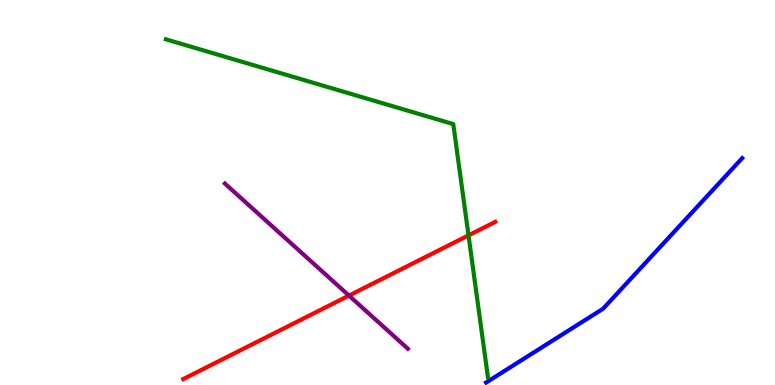[{'lines': ['blue', 'red'], 'intersections': []}, {'lines': ['green', 'red'], 'intersections': [{'x': 6.05, 'y': 3.89}]}, {'lines': ['purple', 'red'], 'intersections': [{'x': 4.5, 'y': 2.32}]}, {'lines': ['blue', 'green'], 'intersections': []}, {'lines': ['blue', 'purple'], 'intersections': []}, {'lines': ['green', 'purple'], 'intersections': []}]